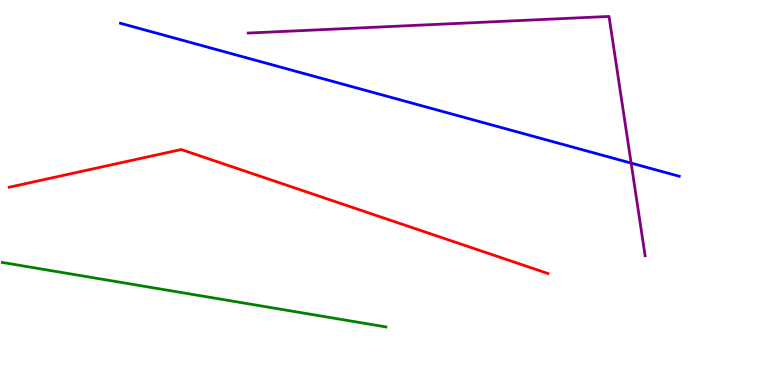[{'lines': ['blue', 'red'], 'intersections': []}, {'lines': ['green', 'red'], 'intersections': []}, {'lines': ['purple', 'red'], 'intersections': []}, {'lines': ['blue', 'green'], 'intersections': []}, {'lines': ['blue', 'purple'], 'intersections': [{'x': 8.14, 'y': 5.76}]}, {'lines': ['green', 'purple'], 'intersections': []}]